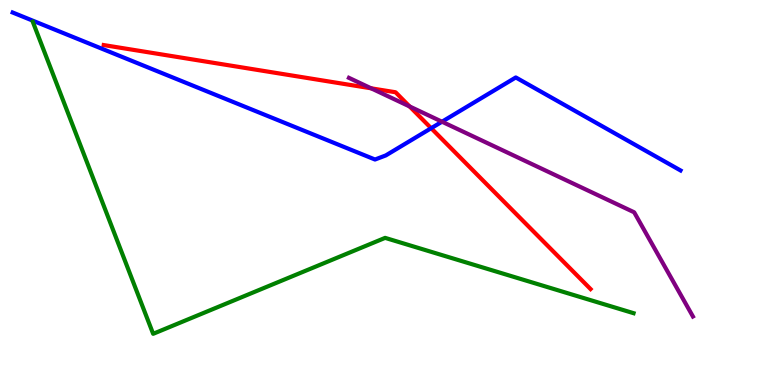[{'lines': ['blue', 'red'], 'intersections': [{'x': 5.56, 'y': 6.67}]}, {'lines': ['green', 'red'], 'intersections': []}, {'lines': ['purple', 'red'], 'intersections': [{'x': 4.79, 'y': 7.71}, {'x': 5.29, 'y': 7.24}]}, {'lines': ['blue', 'green'], 'intersections': []}, {'lines': ['blue', 'purple'], 'intersections': [{'x': 5.7, 'y': 6.84}]}, {'lines': ['green', 'purple'], 'intersections': []}]